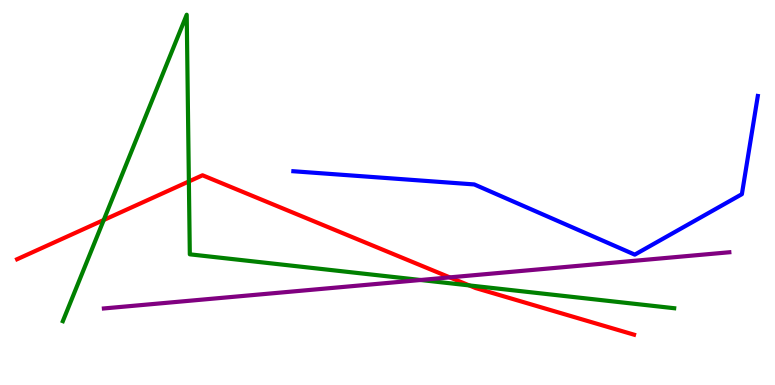[{'lines': ['blue', 'red'], 'intersections': []}, {'lines': ['green', 'red'], 'intersections': [{'x': 1.34, 'y': 4.29}, {'x': 2.44, 'y': 5.29}, {'x': 6.05, 'y': 2.59}]}, {'lines': ['purple', 'red'], 'intersections': [{'x': 5.8, 'y': 2.8}]}, {'lines': ['blue', 'green'], 'intersections': []}, {'lines': ['blue', 'purple'], 'intersections': []}, {'lines': ['green', 'purple'], 'intersections': [{'x': 5.43, 'y': 2.73}]}]